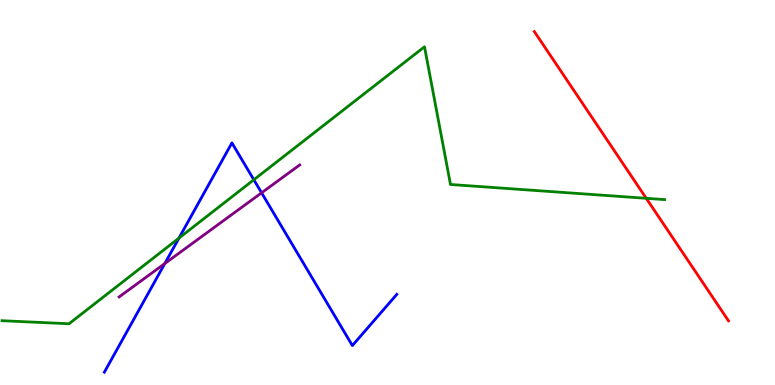[{'lines': ['blue', 'red'], 'intersections': []}, {'lines': ['green', 'red'], 'intersections': [{'x': 8.34, 'y': 4.85}]}, {'lines': ['purple', 'red'], 'intersections': []}, {'lines': ['blue', 'green'], 'intersections': [{'x': 2.31, 'y': 3.82}, {'x': 3.28, 'y': 5.33}]}, {'lines': ['blue', 'purple'], 'intersections': [{'x': 2.13, 'y': 3.15}, {'x': 3.38, 'y': 4.99}]}, {'lines': ['green', 'purple'], 'intersections': []}]